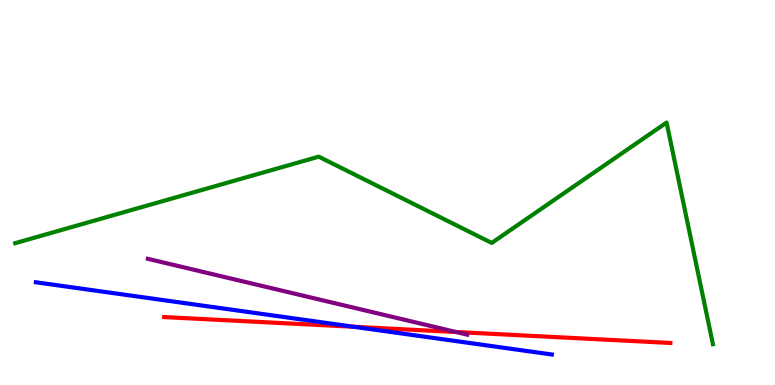[{'lines': ['blue', 'red'], 'intersections': [{'x': 4.56, 'y': 1.51}]}, {'lines': ['green', 'red'], 'intersections': []}, {'lines': ['purple', 'red'], 'intersections': [{'x': 5.88, 'y': 1.38}]}, {'lines': ['blue', 'green'], 'intersections': []}, {'lines': ['blue', 'purple'], 'intersections': []}, {'lines': ['green', 'purple'], 'intersections': []}]